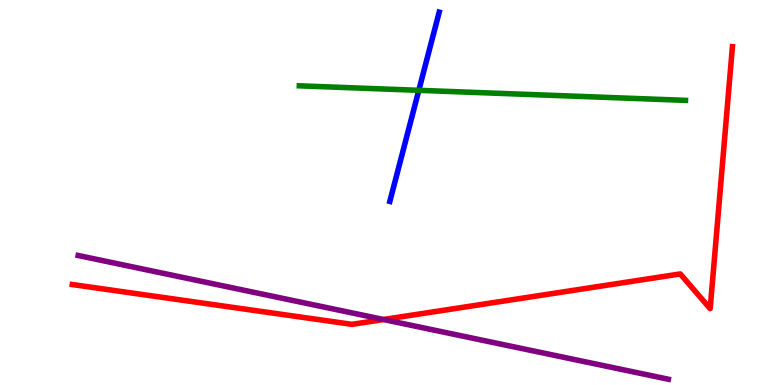[{'lines': ['blue', 'red'], 'intersections': []}, {'lines': ['green', 'red'], 'intersections': []}, {'lines': ['purple', 'red'], 'intersections': [{'x': 4.95, 'y': 1.7}]}, {'lines': ['blue', 'green'], 'intersections': [{'x': 5.4, 'y': 7.65}]}, {'lines': ['blue', 'purple'], 'intersections': []}, {'lines': ['green', 'purple'], 'intersections': []}]